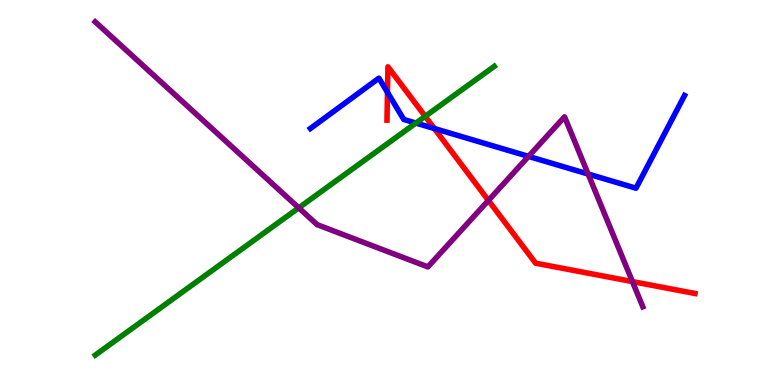[{'lines': ['blue', 'red'], 'intersections': [{'x': 5.0, 'y': 7.6}, {'x': 5.6, 'y': 6.66}]}, {'lines': ['green', 'red'], 'intersections': [{'x': 5.49, 'y': 6.98}]}, {'lines': ['purple', 'red'], 'intersections': [{'x': 6.3, 'y': 4.79}, {'x': 8.16, 'y': 2.69}]}, {'lines': ['blue', 'green'], 'intersections': [{'x': 5.37, 'y': 6.8}]}, {'lines': ['blue', 'purple'], 'intersections': [{'x': 6.82, 'y': 5.94}, {'x': 7.59, 'y': 5.48}]}, {'lines': ['green', 'purple'], 'intersections': [{'x': 3.85, 'y': 4.6}]}]